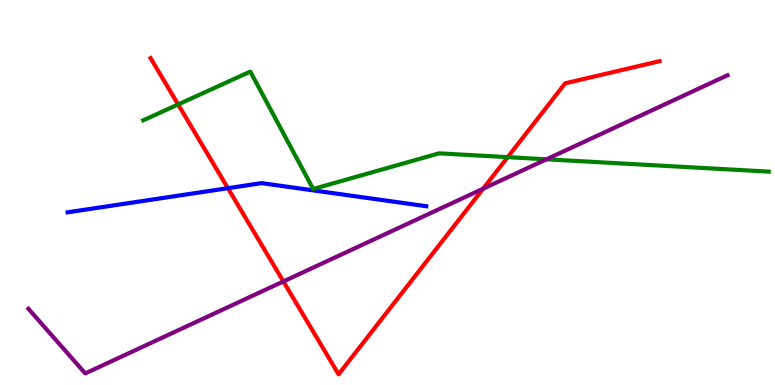[{'lines': ['blue', 'red'], 'intersections': [{'x': 2.94, 'y': 5.11}]}, {'lines': ['green', 'red'], 'intersections': [{'x': 2.3, 'y': 7.29}, {'x': 6.55, 'y': 5.92}]}, {'lines': ['purple', 'red'], 'intersections': [{'x': 3.66, 'y': 2.69}, {'x': 6.23, 'y': 5.1}]}, {'lines': ['blue', 'green'], 'intersections': []}, {'lines': ['blue', 'purple'], 'intersections': []}, {'lines': ['green', 'purple'], 'intersections': [{'x': 7.05, 'y': 5.86}]}]